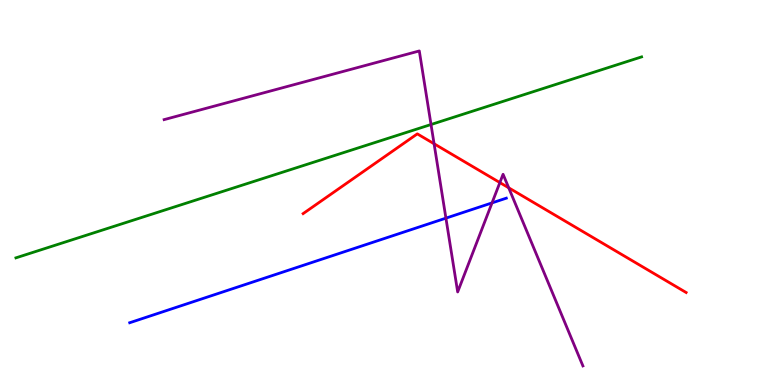[{'lines': ['blue', 'red'], 'intersections': []}, {'lines': ['green', 'red'], 'intersections': []}, {'lines': ['purple', 'red'], 'intersections': [{'x': 5.6, 'y': 6.27}, {'x': 6.45, 'y': 5.26}, {'x': 6.56, 'y': 5.12}]}, {'lines': ['blue', 'green'], 'intersections': []}, {'lines': ['blue', 'purple'], 'intersections': [{'x': 5.75, 'y': 4.33}, {'x': 6.35, 'y': 4.73}]}, {'lines': ['green', 'purple'], 'intersections': [{'x': 5.56, 'y': 6.77}]}]